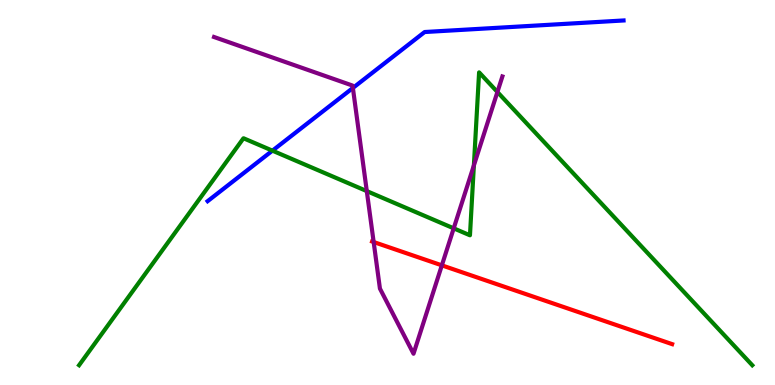[{'lines': ['blue', 'red'], 'intersections': []}, {'lines': ['green', 'red'], 'intersections': []}, {'lines': ['purple', 'red'], 'intersections': [{'x': 4.82, 'y': 3.71}, {'x': 5.7, 'y': 3.11}]}, {'lines': ['blue', 'green'], 'intersections': [{'x': 3.52, 'y': 6.09}]}, {'lines': ['blue', 'purple'], 'intersections': [{'x': 4.55, 'y': 7.72}]}, {'lines': ['green', 'purple'], 'intersections': [{'x': 4.73, 'y': 5.04}, {'x': 5.85, 'y': 4.07}, {'x': 6.11, 'y': 5.7}, {'x': 6.42, 'y': 7.61}]}]